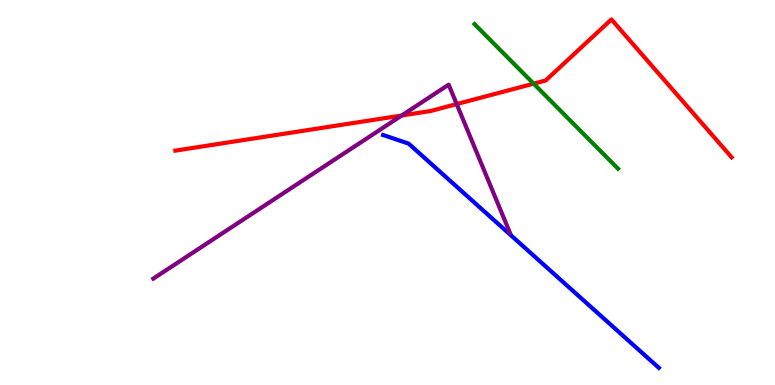[{'lines': ['blue', 'red'], 'intersections': []}, {'lines': ['green', 'red'], 'intersections': [{'x': 6.89, 'y': 7.83}]}, {'lines': ['purple', 'red'], 'intersections': [{'x': 5.18, 'y': 7.0}, {'x': 5.89, 'y': 7.3}]}, {'lines': ['blue', 'green'], 'intersections': []}, {'lines': ['blue', 'purple'], 'intersections': []}, {'lines': ['green', 'purple'], 'intersections': []}]